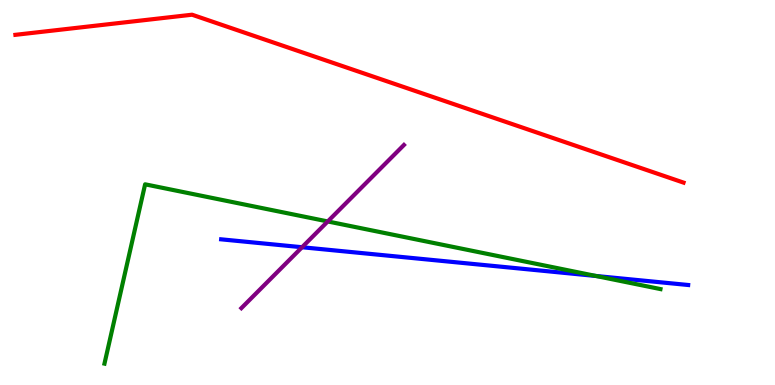[{'lines': ['blue', 'red'], 'intersections': []}, {'lines': ['green', 'red'], 'intersections': []}, {'lines': ['purple', 'red'], 'intersections': []}, {'lines': ['blue', 'green'], 'intersections': [{'x': 7.69, 'y': 2.83}]}, {'lines': ['blue', 'purple'], 'intersections': [{'x': 3.9, 'y': 3.58}]}, {'lines': ['green', 'purple'], 'intersections': [{'x': 4.23, 'y': 4.25}]}]